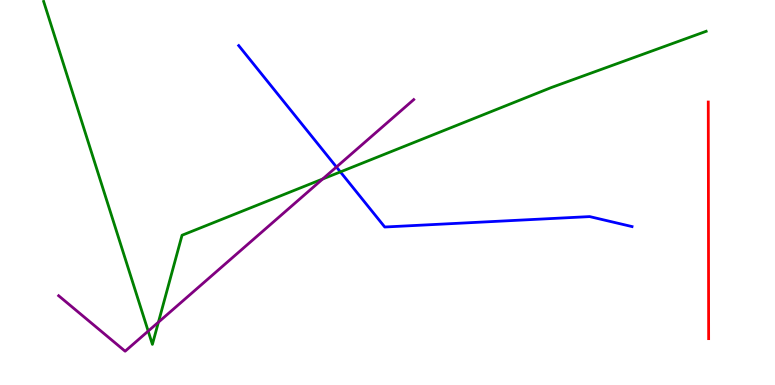[{'lines': ['blue', 'red'], 'intersections': []}, {'lines': ['green', 'red'], 'intersections': []}, {'lines': ['purple', 'red'], 'intersections': []}, {'lines': ['blue', 'green'], 'intersections': [{'x': 4.39, 'y': 5.53}]}, {'lines': ['blue', 'purple'], 'intersections': [{'x': 4.34, 'y': 5.66}]}, {'lines': ['green', 'purple'], 'intersections': [{'x': 1.91, 'y': 1.4}, {'x': 2.04, 'y': 1.63}, {'x': 4.16, 'y': 5.35}]}]